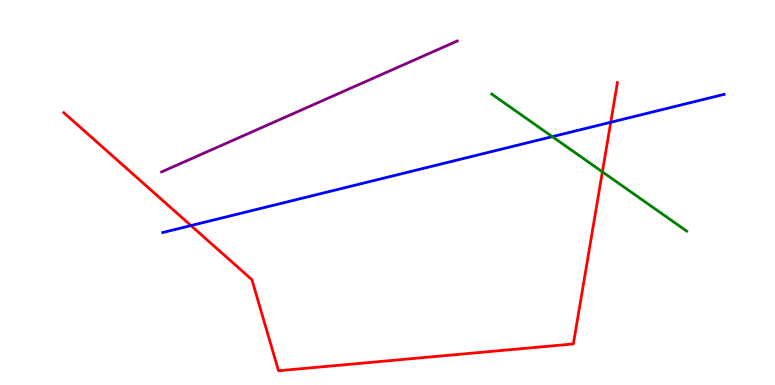[{'lines': ['blue', 'red'], 'intersections': [{'x': 2.46, 'y': 4.14}, {'x': 7.88, 'y': 6.82}]}, {'lines': ['green', 'red'], 'intersections': [{'x': 7.77, 'y': 5.54}]}, {'lines': ['purple', 'red'], 'intersections': []}, {'lines': ['blue', 'green'], 'intersections': [{'x': 7.13, 'y': 6.45}]}, {'lines': ['blue', 'purple'], 'intersections': []}, {'lines': ['green', 'purple'], 'intersections': []}]